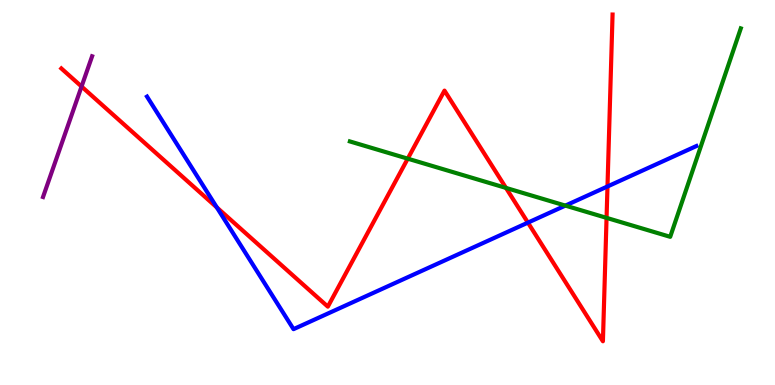[{'lines': ['blue', 'red'], 'intersections': [{'x': 2.8, 'y': 4.61}, {'x': 6.81, 'y': 4.22}, {'x': 7.84, 'y': 5.16}]}, {'lines': ['green', 'red'], 'intersections': [{'x': 5.26, 'y': 5.88}, {'x': 6.53, 'y': 5.12}, {'x': 7.83, 'y': 4.34}]}, {'lines': ['purple', 'red'], 'intersections': [{'x': 1.05, 'y': 7.75}]}, {'lines': ['blue', 'green'], 'intersections': [{'x': 7.3, 'y': 4.66}]}, {'lines': ['blue', 'purple'], 'intersections': []}, {'lines': ['green', 'purple'], 'intersections': []}]